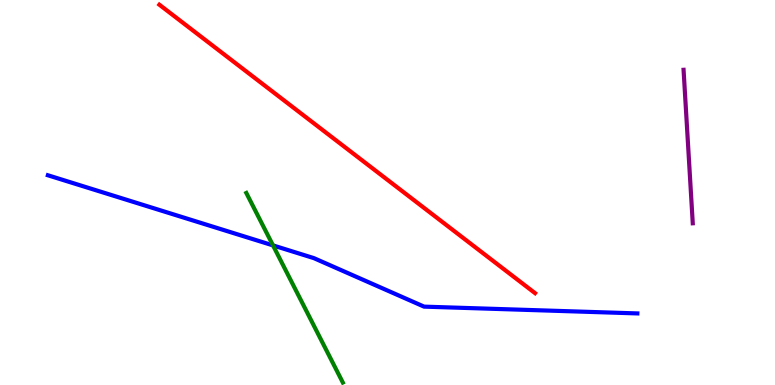[{'lines': ['blue', 'red'], 'intersections': []}, {'lines': ['green', 'red'], 'intersections': []}, {'lines': ['purple', 'red'], 'intersections': []}, {'lines': ['blue', 'green'], 'intersections': [{'x': 3.52, 'y': 3.63}]}, {'lines': ['blue', 'purple'], 'intersections': []}, {'lines': ['green', 'purple'], 'intersections': []}]